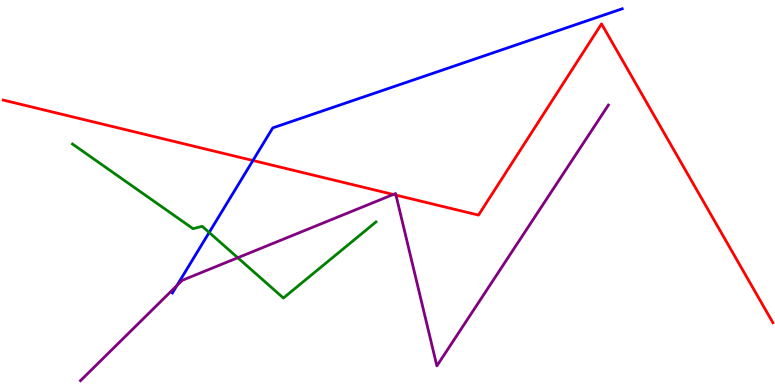[{'lines': ['blue', 'red'], 'intersections': [{'x': 3.26, 'y': 5.83}]}, {'lines': ['green', 'red'], 'intersections': []}, {'lines': ['purple', 'red'], 'intersections': [{'x': 5.07, 'y': 4.95}, {'x': 5.11, 'y': 4.93}]}, {'lines': ['blue', 'green'], 'intersections': [{'x': 2.7, 'y': 3.96}]}, {'lines': ['blue', 'purple'], 'intersections': [{'x': 2.28, 'y': 2.58}]}, {'lines': ['green', 'purple'], 'intersections': [{'x': 3.07, 'y': 3.31}]}]